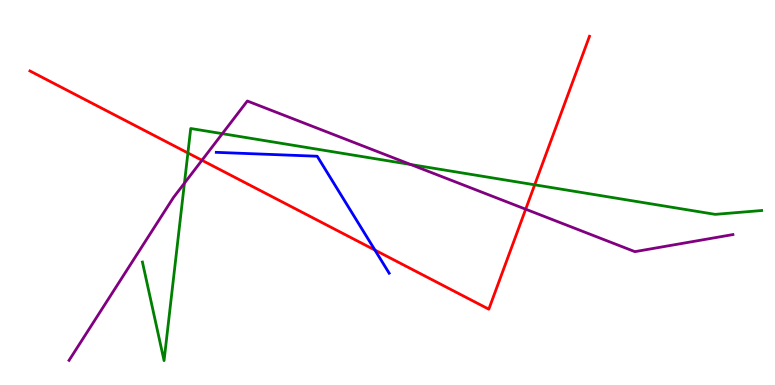[{'lines': ['blue', 'red'], 'intersections': [{'x': 4.84, 'y': 3.5}]}, {'lines': ['green', 'red'], 'intersections': [{'x': 2.42, 'y': 6.03}, {'x': 6.9, 'y': 5.2}]}, {'lines': ['purple', 'red'], 'intersections': [{'x': 2.61, 'y': 5.84}, {'x': 6.78, 'y': 4.57}]}, {'lines': ['blue', 'green'], 'intersections': []}, {'lines': ['blue', 'purple'], 'intersections': []}, {'lines': ['green', 'purple'], 'intersections': [{'x': 2.38, 'y': 5.24}, {'x': 2.87, 'y': 6.53}, {'x': 5.3, 'y': 5.73}]}]